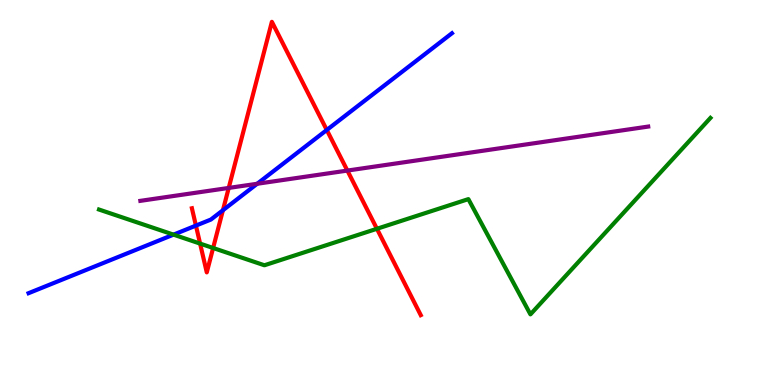[{'lines': ['blue', 'red'], 'intersections': [{'x': 2.53, 'y': 4.14}, {'x': 2.88, 'y': 4.54}, {'x': 4.22, 'y': 6.62}]}, {'lines': ['green', 'red'], 'intersections': [{'x': 2.58, 'y': 3.67}, {'x': 2.75, 'y': 3.56}, {'x': 4.86, 'y': 4.06}]}, {'lines': ['purple', 'red'], 'intersections': [{'x': 2.95, 'y': 5.12}, {'x': 4.48, 'y': 5.57}]}, {'lines': ['blue', 'green'], 'intersections': [{'x': 2.24, 'y': 3.91}]}, {'lines': ['blue', 'purple'], 'intersections': [{'x': 3.32, 'y': 5.23}]}, {'lines': ['green', 'purple'], 'intersections': []}]